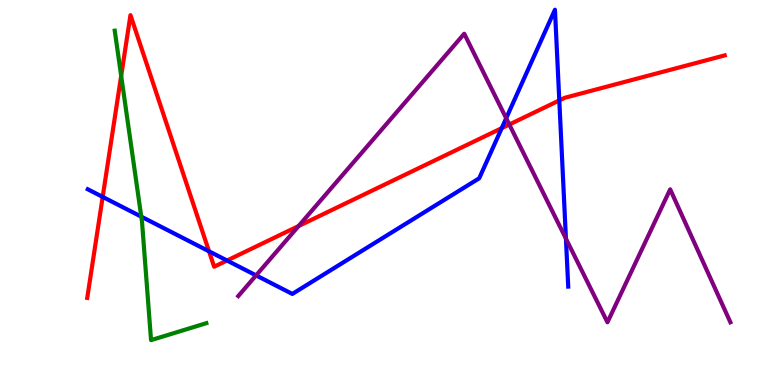[{'lines': ['blue', 'red'], 'intersections': [{'x': 1.32, 'y': 4.89}, {'x': 2.7, 'y': 3.47}, {'x': 2.93, 'y': 3.23}, {'x': 6.47, 'y': 6.67}, {'x': 7.22, 'y': 7.39}]}, {'lines': ['green', 'red'], 'intersections': [{'x': 1.56, 'y': 8.03}]}, {'lines': ['purple', 'red'], 'intersections': [{'x': 3.85, 'y': 4.13}, {'x': 6.57, 'y': 6.77}]}, {'lines': ['blue', 'green'], 'intersections': [{'x': 1.82, 'y': 4.37}]}, {'lines': ['blue', 'purple'], 'intersections': [{'x': 3.3, 'y': 2.85}, {'x': 6.53, 'y': 6.93}, {'x': 7.3, 'y': 3.8}]}, {'lines': ['green', 'purple'], 'intersections': []}]